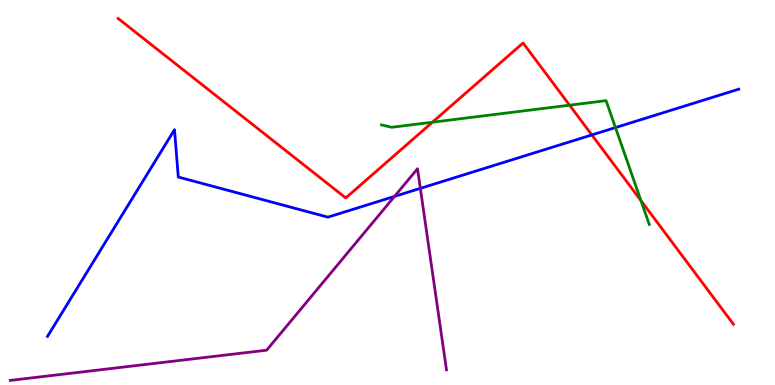[{'lines': ['blue', 'red'], 'intersections': [{'x': 7.64, 'y': 6.5}]}, {'lines': ['green', 'red'], 'intersections': [{'x': 5.58, 'y': 6.83}, {'x': 7.35, 'y': 7.27}, {'x': 8.27, 'y': 4.79}]}, {'lines': ['purple', 'red'], 'intersections': []}, {'lines': ['blue', 'green'], 'intersections': [{'x': 7.94, 'y': 6.69}]}, {'lines': ['blue', 'purple'], 'intersections': [{'x': 5.09, 'y': 4.9}, {'x': 5.42, 'y': 5.11}]}, {'lines': ['green', 'purple'], 'intersections': []}]